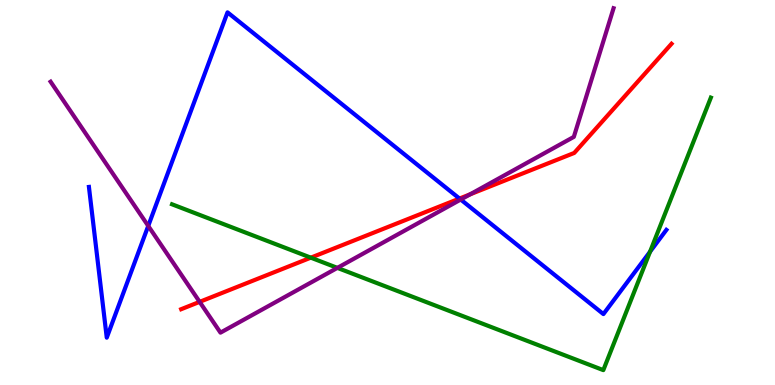[{'lines': ['blue', 'red'], 'intersections': [{'x': 5.93, 'y': 4.84}]}, {'lines': ['green', 'red'], 'intersections': [{'x': 4.01, 'y': 3.31}]}, {'lines': ['purple', 'red'], 'intersections': [{'x': 2.58, 'y': 2.16}, {'x': 6.07, 'y': 4.95}]}, {'lines': ['blue', 'green'], 'intersections': [{'x': 8.39, 'y': 3.46}]}, {'lines': ['blue', 'purple'], 'intersections': [{'x': 1.91, 'y': 4.13}, {'x': 5.94, 'y': 4.82}]}, {'lines': ['green', 'purple'], 'intersections': [{'x': 4.35, 'y': 3.04}]}]